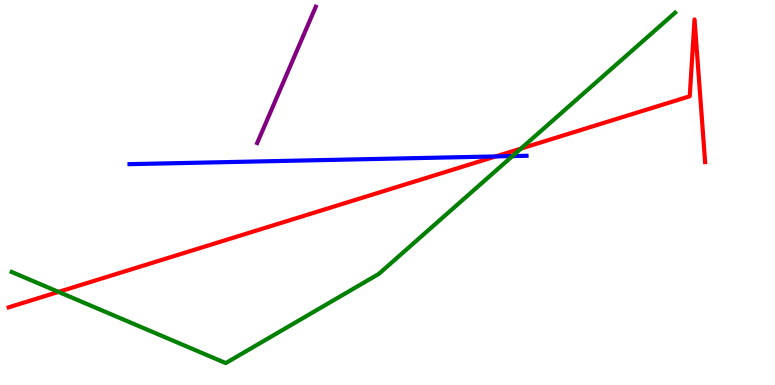[{'lines': ['blue', 'red'], 'intersections': [{'x': 6.39, 'y': 5.94}]}, {'lines': ['green', 'red'], 'intersections': [{'x': 0.755, 'y': 2.42}, {'x': 6.72, 'y': 6.14}]}, {'lines': ['purple', 'red'], 'intersections': []}, {'lines': ['blue', 'green'], 'intersections': [{'x': 6.61, 'y': 5.95}]}, {'lines': ['blue', 'purple'], 'intersections': []}, {'lines': ['green', 'purple'], 'intersections': []}]